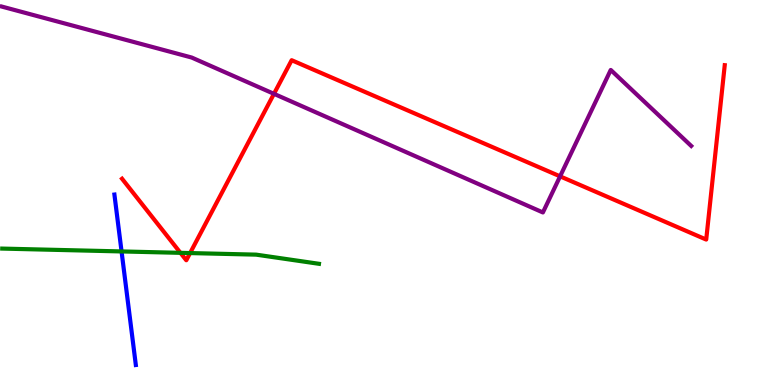[{'lines': ['blue', 'red'], 'intersections': []}, {'lines': ['green', 'red'], 'intersections': [{'x': 2.33, 'y': 3.43}, {'x': 2.45, 'y': 3.43}]}, {'lines': ['purple', 'red'], 'intersections': [{'x': 3.53, 'y': 7.56}, {'x': 7.23, 'y': 5.42}]}, {'lines': ['blue', 'green'], 'intersections': [{'x': 1.57, 'y': 3.47}]}, {'lines': ['blue', 'purple'], 'intersections': []}, {'lines': ['green', 'purple'], 'intersections': []}]